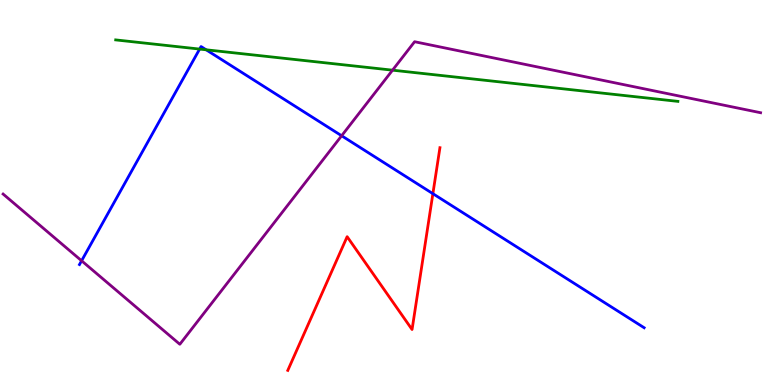[{'lines': ['blue', 'red'], 'intersections': [{'x': 5.59, 'y': 4.97}]}, {'lines': ['green', 'red'], 'intersections': []}, {'lines': ['purple', 'red'], 'intersections': []}, {'lines': ['blue', 'green'], 'intersections': [{'x': 2.58, 'y': 8.73}, {'x': 2.66, 'y': 8.71}]}, {'lines': ['blue', 'purple'], 'intersections': [{'x': 1.05, 'y': 3.23}, {'x': 4.41, 'y': 6.47}]}, {'lines': ['green', 'purple'], 'intersections': [{'x': 5.06, 'y': 8.18}]}]